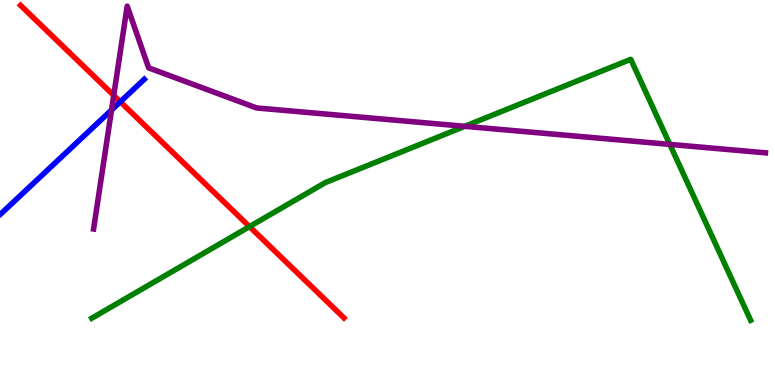[{'lines': ['blue', 'red'], 'intersections': [{'x': 1.55, 'y': 7.36}]}, {'lines': ['green', 'red'], 'intersections': [{'x': 3.22, 'y': 4.11}]}, {'lines': ['purple', 'red'], 'intersections': [{'x': 1.47, 'y': 7.52}]}, {'lines': ['blue', 'green'], 'intersections': []}, {'lines': ['blue', 'purple'], 'intersections': [{'x': 1.44, 'y': 7.14}]}, {'lines': ['green', 'purple'], 'intersections': [{'x': 6.0, 'y': 6.72}, {'x': 8.64, 'y': 6.25}]}]